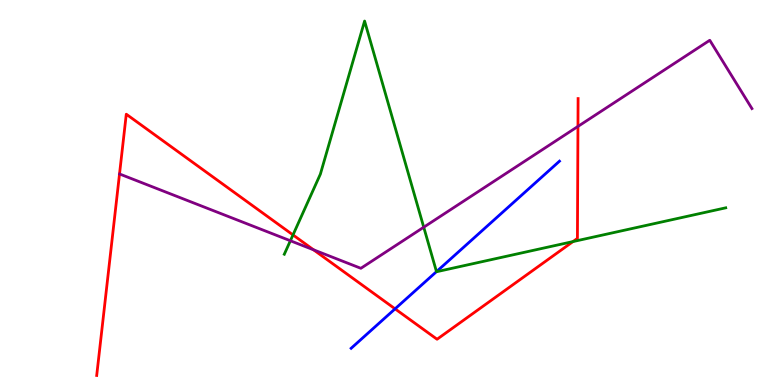[{'lines': ['blue', 'red'], 'intersections': [{'x': 5.1, 'y': 1.98}]}, {'lines': ['green', 'red'], 'intersections': [{'x': 3.78, 'y': 3.9}, {'x': 7.39, 'y': 3.73}]}, {'lines': ['purple', 'red'], 'intersections': [{'x': 4.05, 'y': 3.51}, {'x': 7.46, 'y': 6.72}]}, {'lines': ['blue', 'green'], 'intersections': [{'x': 5.63, 'y': 2.94}]}, {'lines': ['blue', 'purple'], 'intersections': []}, {'lines': ['green', 'purple'], 'intersections': [{'x': 3.75, 'y': 3.75}, {'x': 5.47, 'y': 4.1}]}]